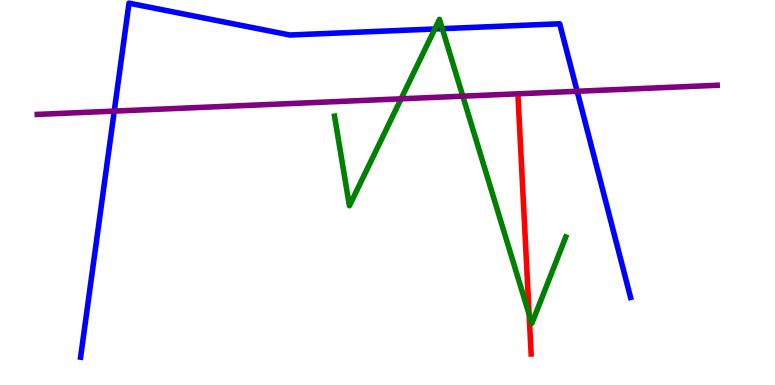[{'lines': ['blue', 'red'], 'intersections': []}, {'lines': ['green', 'red'], 'intersections': [{'x': 6.83, 'y': 1.84}]}, {'lines': ['purple', 'red'], 'intersections': []}, {'lines': ['blue', 'green'], 'intersections': [{'x': 5.61, 'y': 9.25}, {'x': 5.71, 'y': 9.26}]}, {'lines': ['blue', 'purple'], 'intersections': [{'x': 1.47, 'y': 7.11}, {'x': 7.45, 'y': 7.63}]}, {'lines': ['green', 'purple'], 'intersections': [{'x': 5.18, 'y': 7.43}, {'x': 5.97, 'y': 7.5}]}]